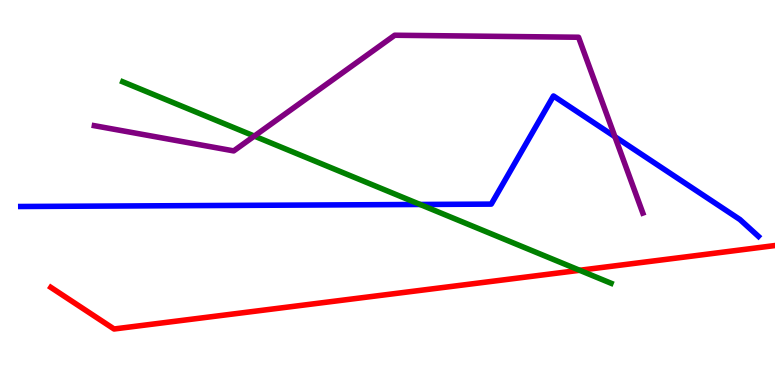[{'lines': ['blue', 'red'], 'intersections': []}, {'lines': ['green', 'red'], 'intersections': [{'x': 7.48, 'y': 2.98}]}, {'lines': ['purple', 'red'], 'intersections': []}, {'lines': ['blue', 'green'], 'intersections': [{'x': 5.42, 'y': 4.69}]}, {'lines': ['blue', 'purple'], 'intersections': [{'x': 7.93, 'y': 6.45}]}, {'lines': ['green', 'purple'], 'intersections': [{'x': 3.28, 'y': 6.47}]}]